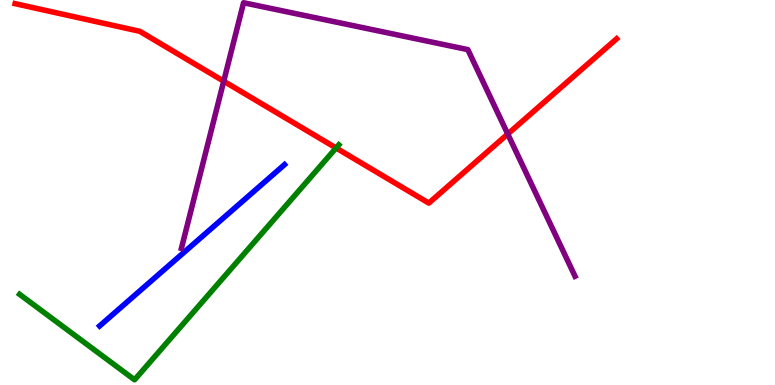[{'lines': ['blue', 'red'], 'intersections': []}, {'lines': ['green', 'red'], 'intersections': [{'x': 4.34, 'y': 6.16}]}, {'lines': ['purple', 'red'], 'intersections': [{'x': 2.89, 'y': 7.89}, {'x': 6.55, 'y': 6.52}]}, {'lines': ['blue', 'green'], 'intersections': []}, {'lines': ['blue', 'purple'], 'intersections': []}, {'lines': ['green', 'purple'], 'intersections': []}]